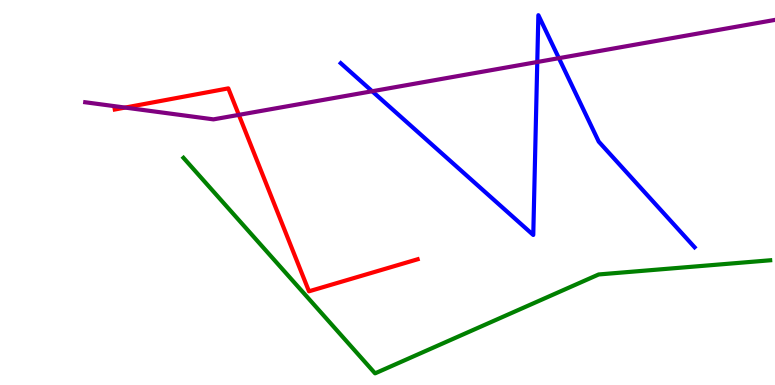[{'lines': ['blue', 'red'], 'intersections': []}, {'lines': ['green', 'red'], 'intersections': []}, {'lines': ['purple', 'red'], 'intersections': [{'x': 1.61, 'y': 7.21}, {'x': 3.08, 'y': 7.02}]}, {'lines': ['blue', 'green'], 'intersections': []}, {'lines': ['blue', 'purple'], 'intersections': [{'x': 4.8, 'y': 7.63}, {'x': 6.93, 'y': 8.39}, {'x': 7.21, 'y': 8.49}]}, {'lines': ['green', 'purple'], 'intersections': []}]